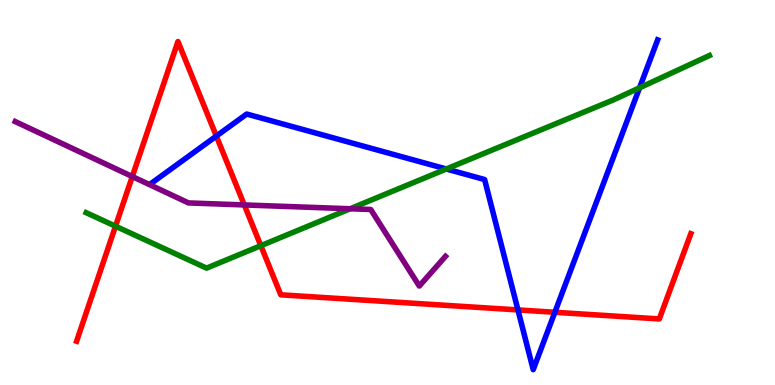[{'lines': ['blue', 'red'], 'intersections': [{'x': 2.79, 'y': 6.47}, {'x': 6.68, 'y': 1.95}, {'x': 7.16, 'y': 1.89}]}, {'lines': ['green', 'red'], 'intersections': [{'x': 1.49, 'y': 4.12}, {'x': 3.37, 'y': 3.62}]}, {'lines': ['purple', 'red'], 'intersections': [{'x': 1.71, 'y': 5.41}, {'x': 3.15, 'y': 4.68}]}, {'lines': ['blue', 'green'], 'intersections': [{'x': 5.76, 'y': 5.61}, {'x': 8.25, 'y': 7.72}]}, {'lines': ['blue', 'purple'], 'intersections': []}, {'lines': ['green', 'purple'], 'intersections': [{'x': 4.52, 'y': 4.58}]}]